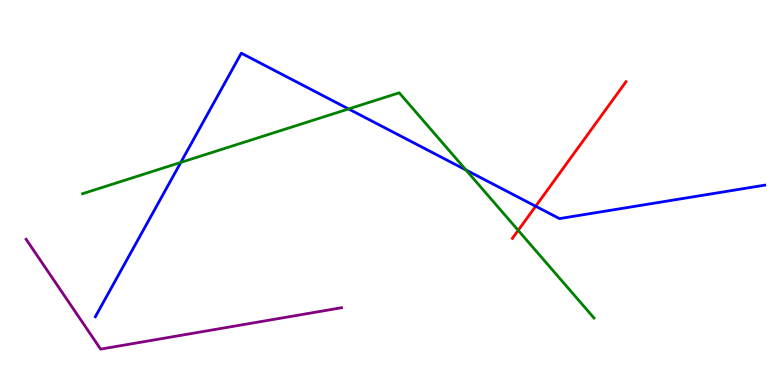[{'lines': ['blue', 'red'], 'intersections': [{'x': 6.91, 'y': 4.64}]}, {'lines': ['green', 'red'], 'intersections': [{'x': 6.69, 'y': 4.02}]}, {'lines': ['purple', 'red'], 'intersections': []}, {'lines': ['blue', 'green'], 'intersections': [{'x': 2.33, 'y': 5.78}, {'x': 4.5, 'y': 7.17}, {'x': 6.01, 'y': 5.58}]}, {'lines': ['blue', 'purple'], 'intersections': []}, {'lines': ['green', 'purple'], 'intersections': []}]